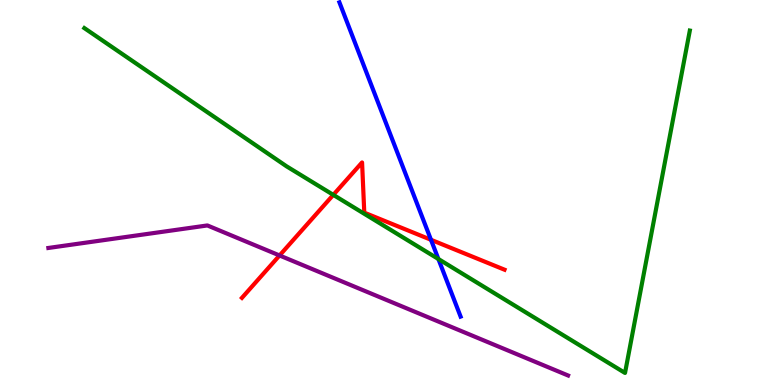[{'lines': ['blue', 'red'], 'intersections': [{'x': 5.56, 'y': 3.77}]}, {'lines': ['green', 'red'], 'intersections': [{'x': 4.3, 'y': 4.94}]}, {'lines': ['purple', 'red'], 'intersections': [{'x': 3.61, 'y': 3.36}]}, {'lines': ['blue', 'green'], 'intersections': [{'x': 5.66, 'y': 3.27}]}, {'lines': ['blue', 'purple'], 'intersections': []}, {'lines': ['green', 'purple'], 'intersections': []}]